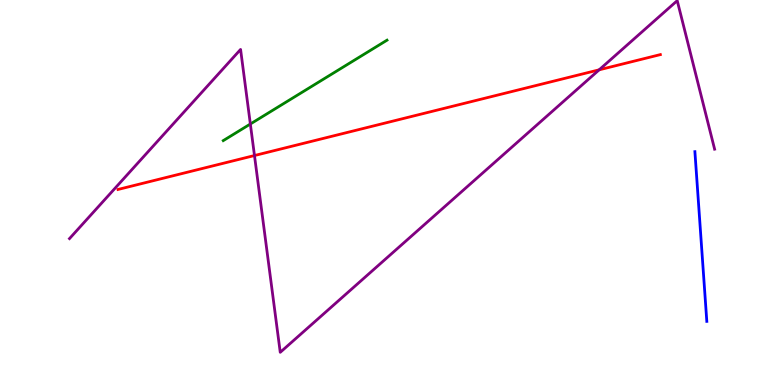[{'lines': ['blue', 'red'], 'intersections': []}, {'lines': ['green', 'red'], 'intersections': []}, {'lines': ['purple', 'red'], 'intersections': [{'x': 3.28, 'y': 5.96}, {'x': 7.73, 'y': 8.19}]}, {'lines': ['blue', 'green'], 'intersections': []}, {'lines': ['blue', 'purple'], 'intersections': []}, {'lines': ['green', 'purple'], 'intersections': [{'x': 3.23, 'y': 6.78}]}]